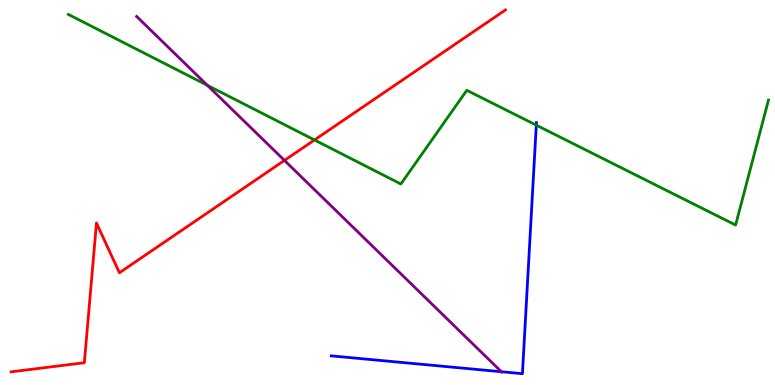[{'lines': ['blue', 'red'], 'intersections': []}, {'lines': ['green', 'red'], 'intersections': [{'x': 4.06, 'y': 6.36}]}, {'lines': ['purple', 'red'], 'intersections': [{'x': 3.67, 'y': 5.83}]}, {'lines': ['blue', 'green'], 'intersections': [{'x': 6.92, 'y': 6.75}]}, {'lines': ['blue', 'purple'], 'intersections': [{'x': 6.47, 'y': 0.345}]}, {'lines': ['green', 'purple'], 'intersections': [{'x': 2.68, 'y': 7.78}]}]